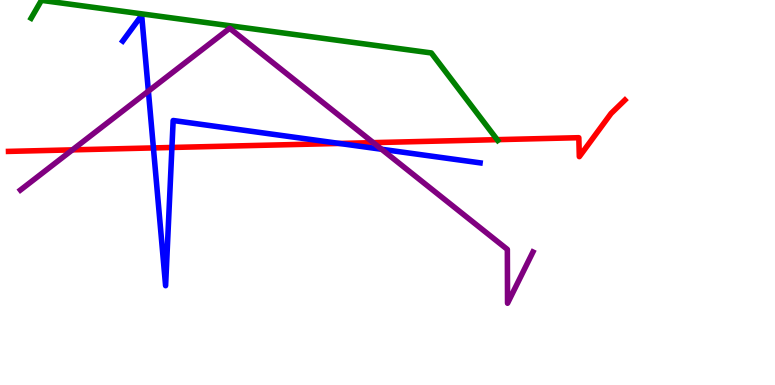[{'lines': ['blue', 'red'], 'intersections': [{'x': 1.98, 'y': 6.16}, {'x': 2.22, 'y': 6.17}, {'x': 4.38, 'y': 6.27}]}, {'lines': ['green', 'red'], 'intersections': [{'x': 6.42, 'y': 6.37}]}, {'lines': ['purple', 'red'], 'intersections': [{'x': 0.934, 'y': 6.11}, {'x': 4.82, 'y': 6.3}]}, {'lines': ['blue', 'green'], 'intersections': []}, {'lines': ['blue', 'purple'], 'intersections': [{'x': 1.91, 'y': 7.63}, {'x': 4.92, 'y': 6.12}]}, {'lines': ['green', 'purple'], 'intersections': []}]